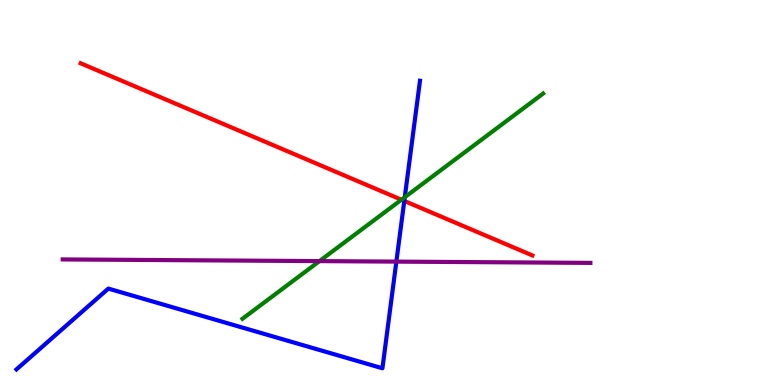[{'lines': ['blue', 'red'], 'intersections': [{'x': 5.22, 'y': 4.78}]}, {'lines': ['green', 'red'], 'intersections': [{'x': 5.18, 'y': 4.81}]}, {'lines': ['purple', 'red'], 'intersections': []}, {'lines': ['blue', 'green'], 'intersections': [{'x': 5.22, 'y': 4.88}]}, {'lines': ['blue', 'purple'], 'intersections': [{'x': 5.11, 'y': 3.2}]}, {'lines': ['green', 'purple'], 'intersections': [{'x': 4.12, 'y': 3.22}]}]